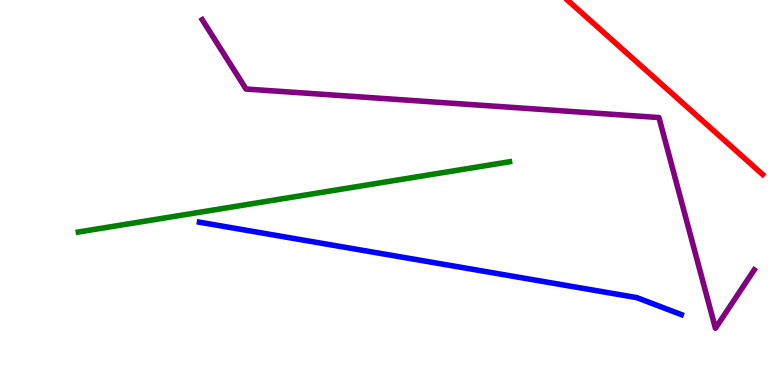[{'lines': ['blue', 'red'], 'intersections': []}, {'lines': ['green', 'red'], 'intersections': []}, {'lines': ['purple', 'red'], 'intersections': []}, {'lines': ['blue', 'green'], 'intersections': []}, {'lines': ['blue', 'purple'], 'intersections': []}, {'lines': ['green', 'purple'], 'intersections': []}]